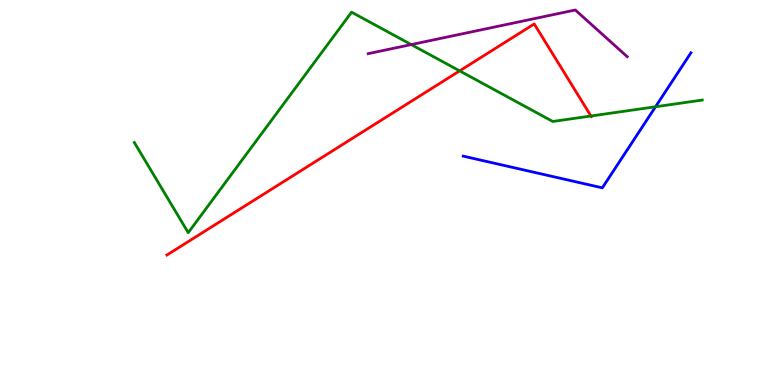[{'lines': ['blue', 'red'], 'intersections': []}, {'lines': ['green', 'red'], 'intersections': [{'x': 5.93, 'y': 8.16}, {'x': 7.63, 'y': 6.99}]}, {'lines': ['purple', 'red'], 'intersections': []}, {'lines': ['blue', 'green'], 'intersections': [{'x': 8.46, 'y': 7.23}]}, {'lines': ['blue', 'purple'], 'intersections': []}, {'lines': ['green', 'purple'], 'intersections': [{'x': 5.31, 'y': 8.84}]}]